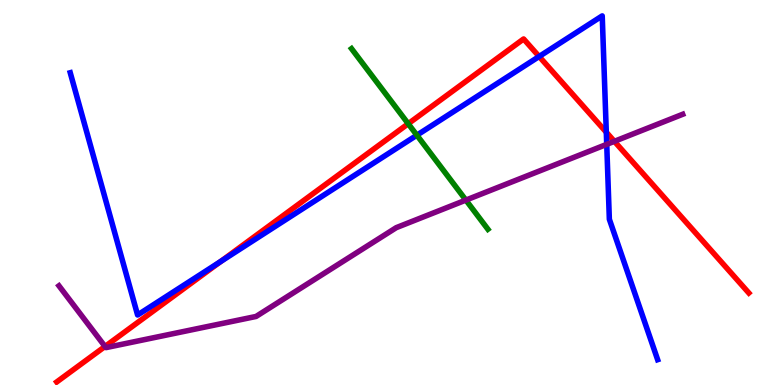[{'lines': ['blue', 'red'], 'intersections': [{'x': 2.85, 'y': 3.21}, {'x': 6.96, 'y': 8.53}, {'x': 7.82, 'y': 6.57}]}, {'lines': ['green', 'red'], 'intersections': [{'x': 5.27, 'y': 6.79}]}, {'lines': ['purple', 'red'], 'intersections': [{'x': 1.36, 'y': 1.0}, {'x': 7.93, 'y': 6.33}]}, {'lines': ['blue', 'green'], 'intersections': [{'x': 5.38, 'y': 6.49}]}, {'lines': ['blue', 'purple'], 'intersections': [{'x': 7.83, 'y': 6.25}]}, {'lines': ['green', 'purple'], 'intersections': [{'x': 6.01, 'y': 4.8}]}]